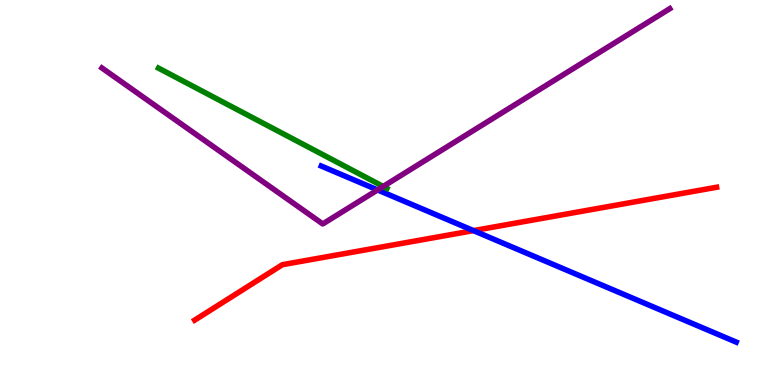[{'lines': ['blue', 'red'], 'intersections': [{'x': 6.11, 'y': 4.01}]}, {'lines': ['green', 'red'], 'intersections': []}, {'lines': ['purple', 'red'], 'intersections': []}, {'lines': ['blue', 'green'], 'intersections': []}, {'lines': ['blue', 'purple'], 'intersections': [{'x': 4.87, 'y': 5.07}]}, {'lines': ['green', 'purple'], 'intersections': [{'x': 4.94, 'y': 5.16}]}]